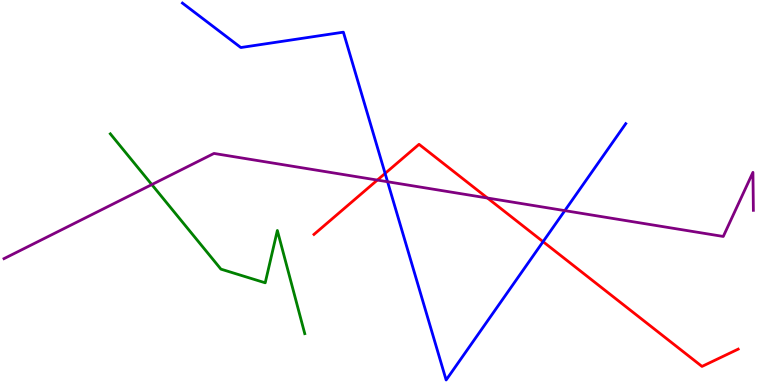[{'lines': ['blue', 'red'], 'intersections': [{'x': 4.97, 'y': 5.5}, {'x': 7.01, 'y': 3.72}]}, {'lines': ['green', 'red'], 'intersections': []}, {'lines': ['purple', 'red'], 'intersections': [{'x': 4.87, 'y': 5.32}, {'x': 6.29, 'y': 4.86}]}, {'lines': ['blue', 'green'], 'intersections': []}, {'lines': ['blue', 'purple'], 'intersections': [{'x': 5.0, 'y': 5.28}, {'x': 7.29, 'y': 4.53}]}, {'lines': ['green', 'purple'], 'intersections': [{'x': 1.96, 'y': 5.21}]}]